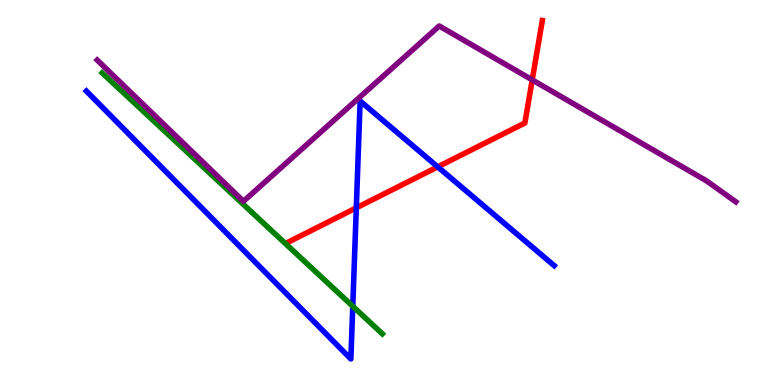[{'lines': ['blue', 'red'], 'intersections': [{'x': 4.6, 'y': 4.6}, {'x': 5.65, 'y': 5.67}]}, {'lines': ['green', 'red'], 'intersections': []}, {'lines': ['purple', 'red'], 'intersections': [{'x': 6.87, 'y': 7.93}]}, {'lines': ['blue', 'green'], 'intersections': [{'x': 4.55, 'y': 2.04}]}, {'lines': ['blue', 'purple'], 'intersections': []}, {'lines': ['green', 'purple'], 'intersections': []}]